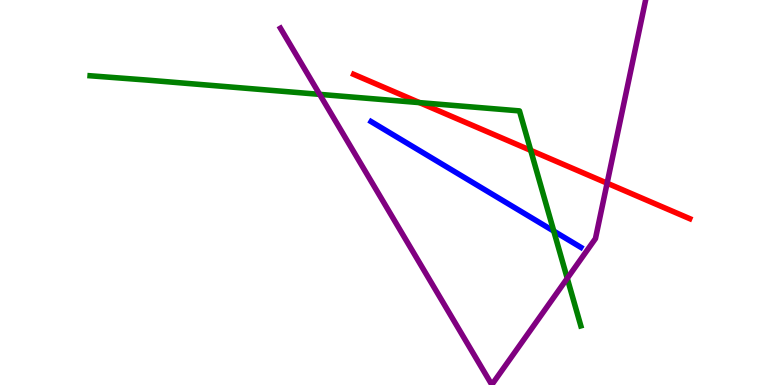[{'lines': ['blue', 'red'], 'intersections': []}, {'lines': ['green', 'red'], 'intersections': [{'x': 5.41, 'y': 7.33}, {'x': 6.85, 'y': 6.09}]}, {'lines': ['purple', 'red'], 'intersections': [{'x': 7.83, 'y': 5.24}]}, {'lines': ['blue', 'green'], 'intersections': [{'x': 7.15, 'y': 4.0}]}, {'lines': ['blue', 'purple'], 'intersections': []}, {'lines': ['green', 'purple'], 'intersections': [{'x': 4.12, 'y': 7.55}, {'x': 7.32, 'y': 2.77}]}]